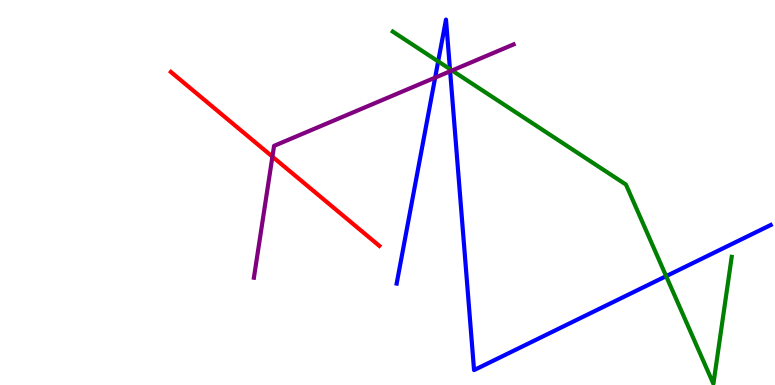[{'lines': ['blue', 'red'], 'intersections': []}, {'lines': ['green', 'red'], 'intersections': []}, {'lines': ['purple', 'red'], 'intersections': [{'x': 3.52, 'y': 5.93}]}, {'lines': ['blue', 'green'], 'intersections': [{'x': 5.65, 'y': 8.41}, {'x': 5.81, 'y': 8.2}, {'x': 8.6, 'y': 2.83}]}, {'lines': ['blue', 'purple'], 'intersections': [{'x': 5.61, 'y': 7.98}, {'x': 5.81, 'y': 8.15}]}, {'lines': ['green', 'purple'], 'intersections': [{'x': 5.83, 'y': 8.17}]}]